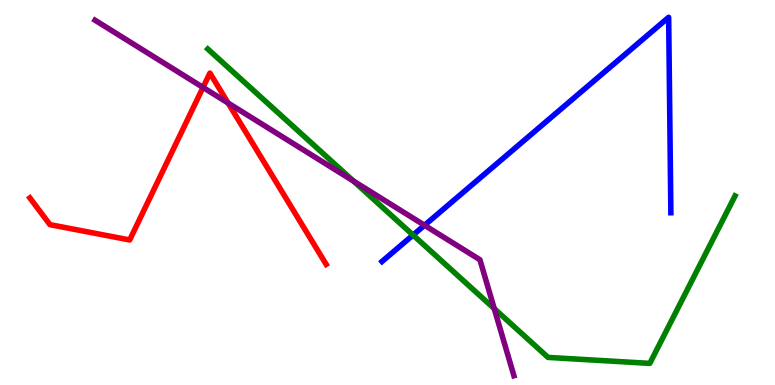[{'lines': ['blue', 'red'], 'intersections': []}, {'lines': ['green', 'red'], 'intersections': []}, {'lines': ['purple', 'red'], 'intersections': [{'x': 2.62, 'y': 7.73}, {'x': 2.94, 'y': 7.32}]}, {'lines': ['blue', 'green'], 'intersections': [{'x': 5.33, 'y': 3.89}]}, {'lines': ['blue', 'purple'], 'intersections': [{'x': 5.48, 'y': 4.15}]}, {'lines': ['green', 'purple'], 'intersections': [{'x': 4.56, 'y': 5.3}, {'x': 6.38, 'y': 1.98}]}]